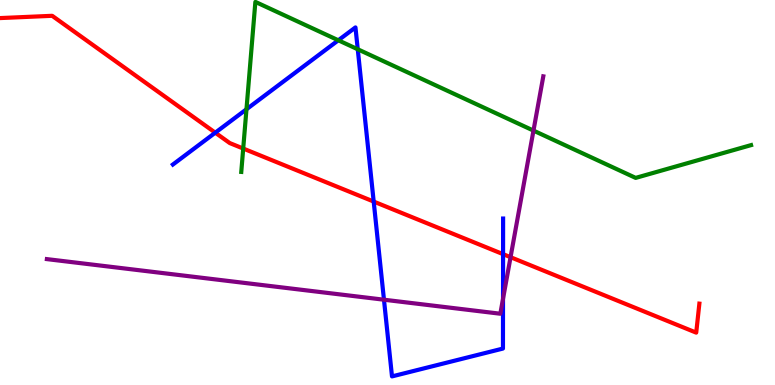[{'lines': ['blue', 'red'], 'intersections': [{'x': 2.78, 'y': 6.55}, {'x': 4.82, 'y': 4.76}, {'x': 6.49, 'y': 3.4}]}, {'lines': ['green', 'red'], 'intersections': [{'x': 3.14, 'y': 6.14}]}, {'lines': ['purple', 'red'], 'intersections': [{'x': 6.59, 'y': 3.32}]}, {'lines': ['blue', 'green'], 'intersections': [{'x': 3.18, 'y': 7.16}, {'x': 4.37, 'y': 8.95}, {'x': 4.62, 'y': 8.72}]}, {'lines': ['blue', 'purple'], 'intersections': [{'x': 4.95, 'y': 2.22}, {'x': 6.49, 'y': 2.24}]}, {'lines': ['green', 'purple'], 'intersections': [{'x': 6.88, 'y': 6.61}]}]